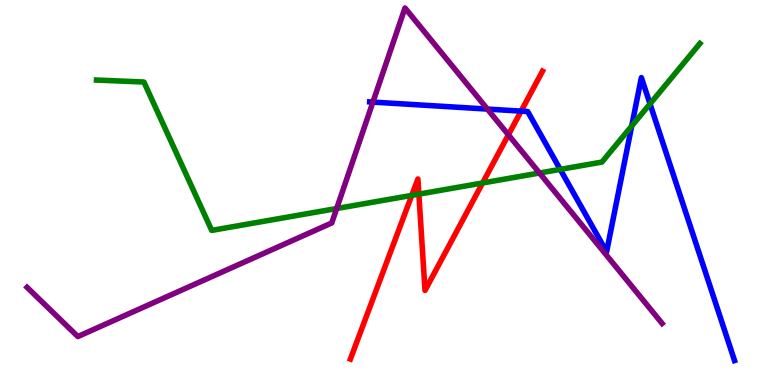[{'lines': ['blue', 'red'], 'intersections': [{'x': 6.72, 'y': 7.11}]}, {'lines': ['green', 'red'], 'intersections': [{'x': 5.31, 'y': 4.93}, {'x': 5.4, 'y': 4.96}, {'x': 6.23, 'y': 5.25}]}, {'lines': ['purple', 'red'], 'intersections': [{'x': 6.56, 'y': 6.5}]}, {'lines': ['blue', 'green'], 'intersections': [{'x': 7.23, 'y': 5.6}, {'x': 8.15, 'y': 6.73}, {'x': 8.39, 'y': 7.3}]}, {'lines': ['blue', 'purple'], 'intersections': [{'x': 4.81, 'y': 7.35}, {'x': 6.29, 'y': 7.17}]}, {'lines': ['green', 'purple'], 'intersections': [{'x': 4.34, 'y': 4.58}, {'x': 6.96, 'y': 5.51}]}]